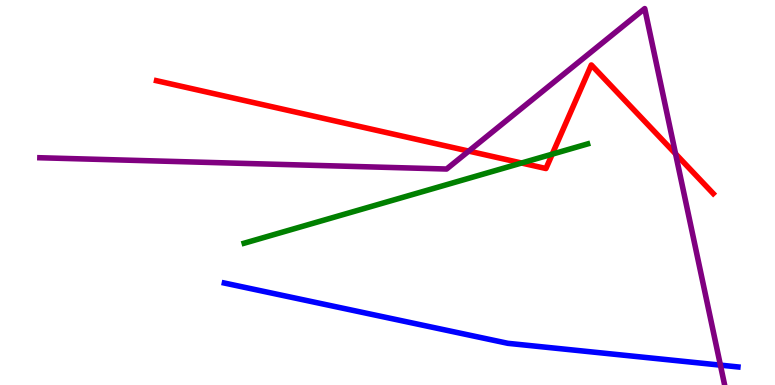[{'lines': ['blue', 'red'], 'intersections': []}, {'lines': ['green', 'red'], 'intersections': [{'x': 6.73, 'y': 5.77}, {'x': 7.13, 'y': 6.0}]}, {'lines': ['purple', 'red'], 'intersections': [{'x': 6.05, 'y': 6.08}, {'x': 8.72, 'y': 6.0}]}, {'lines': ['blue', 'green'], 'intersections': []}, {'lines': ['blue', 'purple'], 'intersections': [{'x': 9.3, 'y': 0.516}]}, {'lines': ['green', 'purple'], 'intersections': []}]